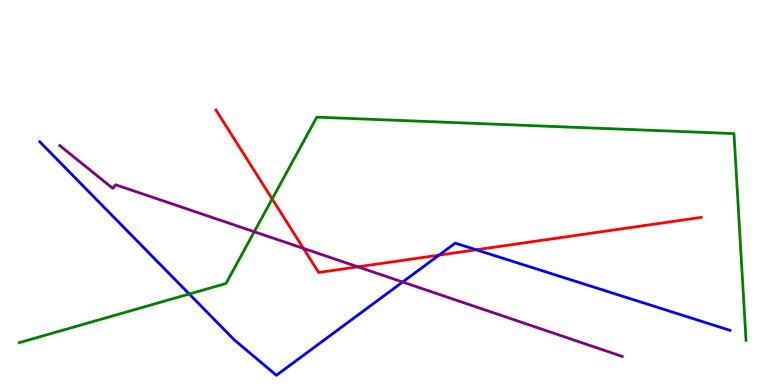[{'lines': ['blue', 'red'], 'intersections': [{'x': 5.66, 'y': 3.37}, {'x': 6.14, 'y': 3.51}]}, {'lines': ['green', 'red'], 'intersections': [{'x': 3.51, 'y': 4.83}]}, {'lines': ['purple', 'red'], 'intersections': [{'x': 3.92, 'y': 3.55}, {'x': 4.62, 'y': 3.07}]}, {'lines': ['blue', 'green'], 'intersections': [{'x': 2.44, 'y': 2.36}]}, {'lines': ['blue', 'purple'], 'intersections': [{'x': 5.2, 'y': 2.68}]}, {'lines': ['green', 'purple'], 'intersections': [{'x': 3.28, 'y': 3.98}]}]